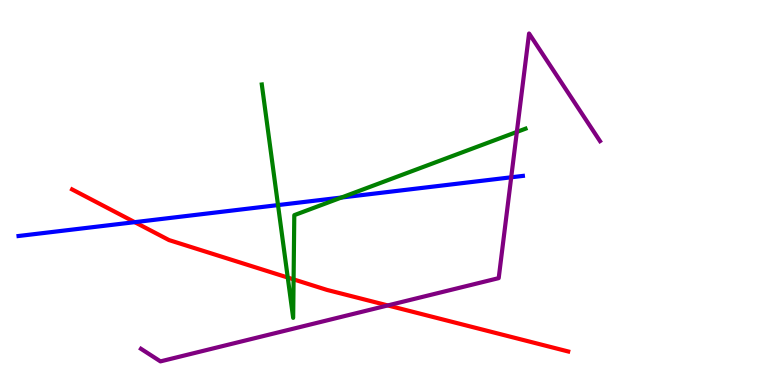[{'lines': ['blue', 'red'], 'intersections': [{'x': 1.74, 'y': 4.23}]}, {'lines': ['green', 'red'], 'intersections': [{'x': 3.71, 'y': 2.79}, {'x': 3.79, 'y': 2.74}]}, {'lines': ['purple', 'red'], 'intersections': [{'x': 5.0, 'y': 2.07}]}, {'lines': ['blue', 'green'], 'intersections': [{'x': 3.59, 'y': 4.67}, {'x': 4.41, 'y': 4.87}]}, {'lines': ['blue', 'purple'], 'intersections': [{'x': 6.6, 'y': 5.39}]}, {'lines': ['green', 'purple'], 'intersections': [{'x': 6.67, 'y': 6.57}]}]